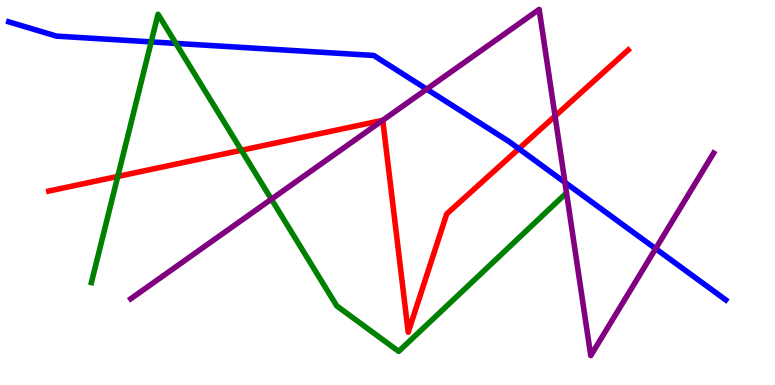[{'lines': ['blue', 'red'], 'intersections': [{'x': 6.7, 'y': 6.14}]}, {'lines': ['green', 'red'], 'intersections': [{'x': 1.52, 'y': 5.42}, {'x': 3.11, 'y': 6.1}]}, {'lines': ['purple', 'red'], 'intersections': [{'x': 4.94, 'y': 6.87}, {'x': 7.16, 'y': 6.99}]}, {'lines': ['blue', 'green'], 'intersections': [{'x': 1.95, 'y': 8.91}, {'x': 2.27, 'y': 8.87}]}, {'lines': ['blue', 'purple'], 'intersections': [{'x': 5.51, 'y': 7.68}, {'x': 7.29, 'y': 5.26}, {'x': 8.46, 'y': 3.54}]}, {'lines': ['green', 'purple'], 'intersections': [{'x': 3.5, 'y': 4.83}]}]